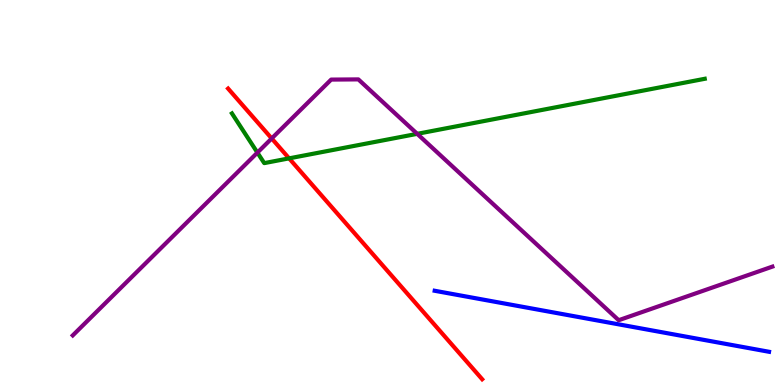[{'lines': ['blue', 'red'], 'intersections': []}, {'lines': ['green', 'red'], 'intersections': [{'x': 3.73, 'y': 5.89}]}, {'lines': ['purple', 'red'], 'intersections': [{'x': 3.51, 'y': 6.4}]}, {'lines': ['blue', 'green'], 'intersections': []}, {'lines': ['blue', 'purple'], 'intersections': []}, {'lines': ['green', 'purple'], 'intersections': [{'x': 3.32, 'y': 6.04}, {'x': 5.38, 'y': 6.52}]}]